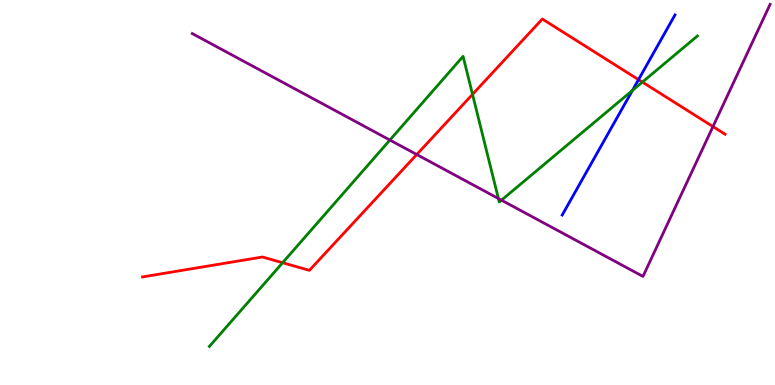[{'lines': ['blue', 'red'], 'intersections': [{'x': 8.24, 'y': 7.93}]}, {'lines': ['green', 'red'], 'intersections': [{'x': 3.65, 'y': 3.18}, {'x': 6.1, 'y': 7.55}, {'x': 8.29, 'y': 7.87}]}, {'lines': ['purple', 'red'], 'intersections': [{'x': 5.38, 'y': 5.99}, {'x': 9.2, 'y': 6.71}]}, {'lines': ['blue', 'green'], 'intersections': [{'x': 8.16, 'y': 7.65}]}, {'lines': ['blue', 'purple'], 'intersections': []}, {'lines': ['green', 'purple'], 'intersections': [{'x': 5.03, 'y': 6.36}, {'x': 6.43, 'y': 4.84}, {'x': 6.47, 'y': 4.8}]}]